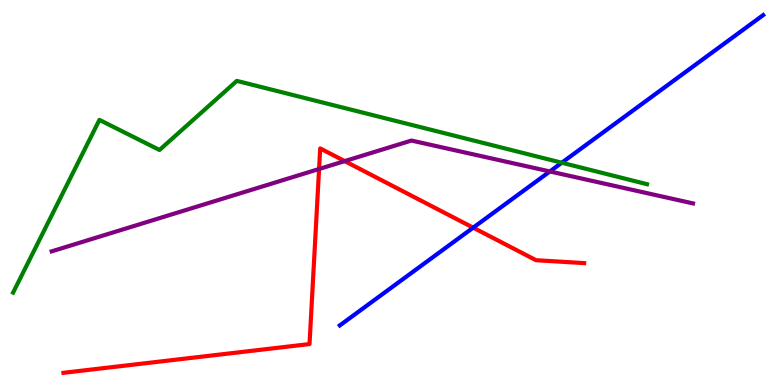[{'lines': ['blue', 'red'], 'intersections': [{'x': 6.11, 'y': 4.09}]}, {'lines': ['green', 'red'], 'intersections': []}, {'lines': ['purple', 'red'], 'intersections': [{'x': 4.12, 'y': 5.61}, {'x': 4.45, 'y': 5.82}]}, {'lines': ['blue', 'green'], 'intersections': [{'x': 7.25, 'y': 5.77}]}, {'lines': ['blue', 'purple'], 'intersections': [{'x': 7.09, 'y': 5.55}]}, {'lines': ['green', 'purple'], 'intersections': []}]